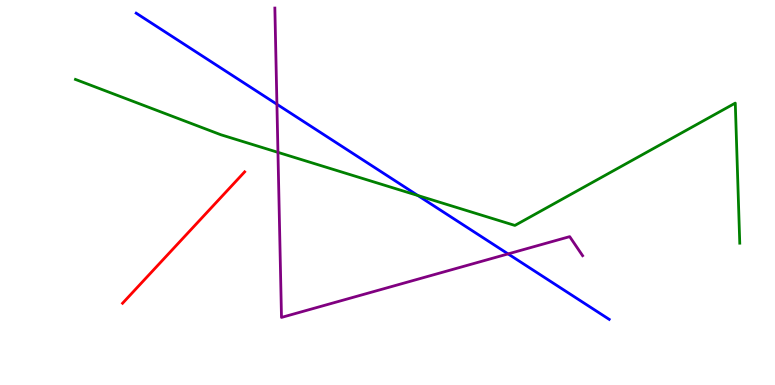[{'lines': ['blue', 'red'], 'intersections': []}, {'lines': ['green', 'red'], 'intersections': []}, {'lines': ['purple', 'red'], 'intersections': []}, {'lines': ['blue', 'green'], 'intersections': [{'x': 5.39, 'y': 4.92}]}, {'lines': ['blue', 'purple'], 'intersections': [{'x': 3.57, 'y': 7.29}, {'x': 6.56, 'y': 3.41}]}, {'lines': ['green', 'purple'], 'intersections': [{'x': 3.59, 'y': 6.04}]}]